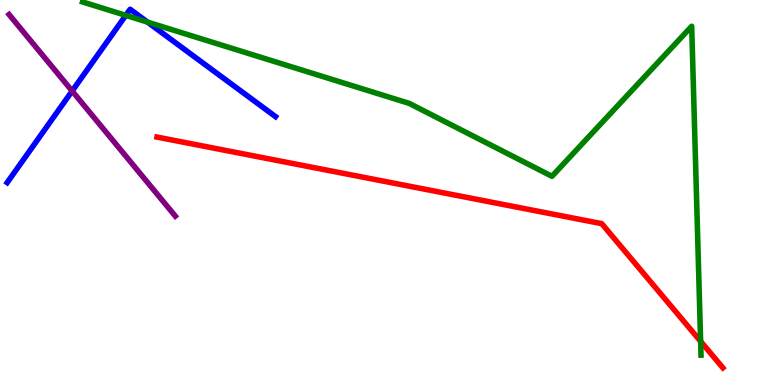[{'lines': ['blue', 'red'], 'intersections': []}, {'lines': ['green', 'red'], 'intersections': [{'x': 9.04, 'y': 1.13}]}, {'lines': ['purple', 'red'], 'intersections': []}, {'lines': ['blue', 'green'], 'intersections': [{'x': 1.62, 'y': 9.6}, {'x': 1.9, 'y': 9.43}]}, {'lines': ['blue', 'purple'], 'intersections': [{'x': 0.931, 'y': 7.64}]}, {'lines': ['green', 'purple'], 'intersections': []}]